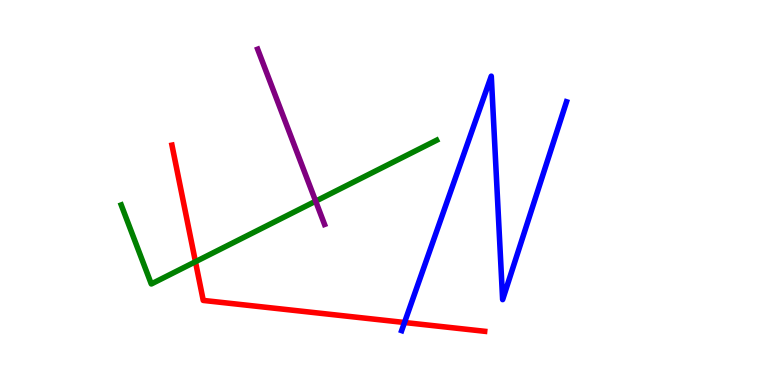[{'lines': ['blue', 'red'], 'intersections': [{'x': 5.22, 'y': 1.62}]}, {'lines': ['green', 'red'], 'intersections': [{'x': 2.52, 'y': 3.2}]}, {'lines': ['purple', 'red'], 'intersections': []}, {'lines': ['blue', 'green'], 'intersections': []}, {'lines': ['blue', 'purple'], 'intersections': []}, {'lines': ['green', 'purple'], 'intersections': [{'x': 4.07, 'y': 4.77}]}]